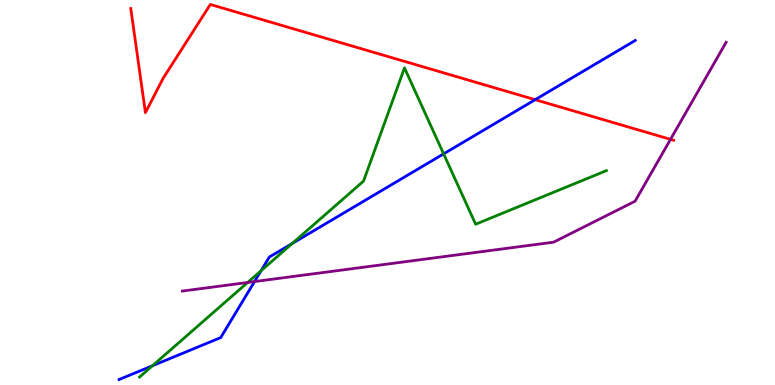[{'lines': ['blue', 'red'], 'intersections': [{'x': 6.91, 'y': 7.41}]}, {'lines': ['green', 'red'], 'intersections': []}, {'lines': ['purple', 'red'], 'intersections': [{'x': 8.65, 'y': 6.38}]}, {'lines': ['blue', 'green'], 'intersections': [{'x': 1.97, 'y': 0.5}, {'x': 3.37, 'y': 2.97}, {'x': 3.77, 'y': 3.68}, {'x': 5.72, 'y': 6.0}]}, {'lines': ['blue', 'purple'], 'intersections': [{'x': 3.28, 'y': 2.69}]}, {'lines': ['green', 'purple'], 'intersections': [{'x': 3.2, 'y': 2.66}]}]